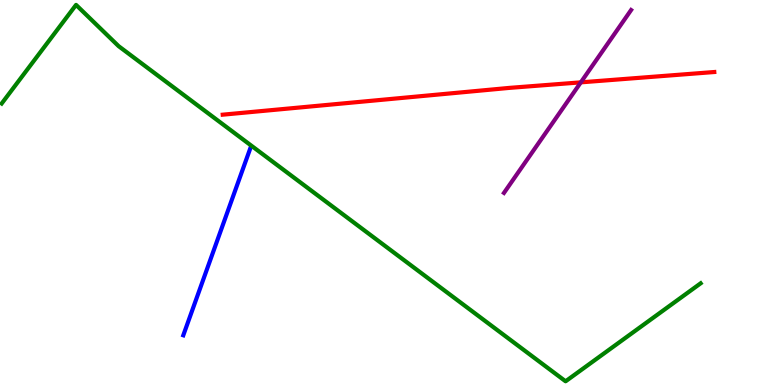[{'lines': ['blue', 'red'], 'intersections': []}, {'lines': ['green', 'red'], 'intersections': []}, {'lines': ['purple', 'red'], 'intersections': [{'x': 7.49, 'y': 7.86}]}, {'lines': ['blue', 'green'], 'intersections': []}, {'lines': ['blue', 'purple'], 'intersections': []}, {'lines': ['green', 'purple'], 'intersections': []}]